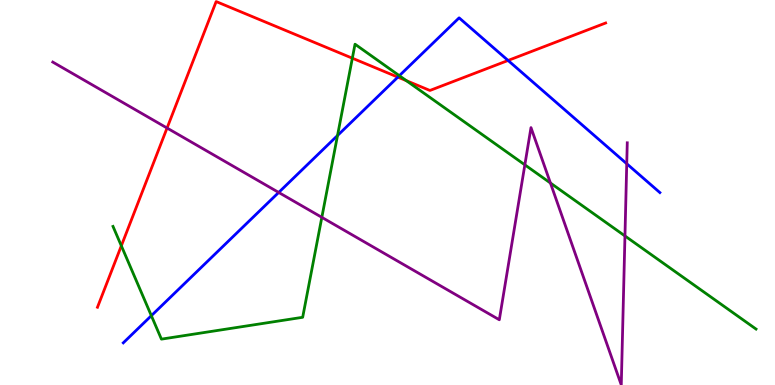[{'lines': ['blue', 'red'], 'intersections': [{'x': 5.13, 'y': 8.0}, {'x': 6.56, 'y': 8.43}]}, {'lines': ['green', 'red'], 'intersections': [{'x': 1.57, 'y': 3.62}, {'x': 4.55, 'y': 8.49}, {'x': 5.24, 'y': 7.9}]}, {'lines': ['purple', 'red'], 'intersections': [{'x': 2.16, 'y': 6.67}]}, {'lines': ['blue', 'green'], 'intersections': [{'x': 1.95, 'y': 1.8}, {'x': 4.36, 'y': 6.48}, {'x': 5.15, 'y': 8.03}]}, {'lines': ['blue', 'purple'], 'intersections': [{'x': 3.6, 'y': 5.0}, {'x': 8.09, 'y': 5.75}]}, {'lines': ['green', 'purple'], 'intersections': [{'x': 4.15, 'y': 4.35}, {'x': 6.77, 'y': 5.72}, {'x': 7.1, 'y': 5.25}, {'x': 8.06, 'y': 3.87}]}]